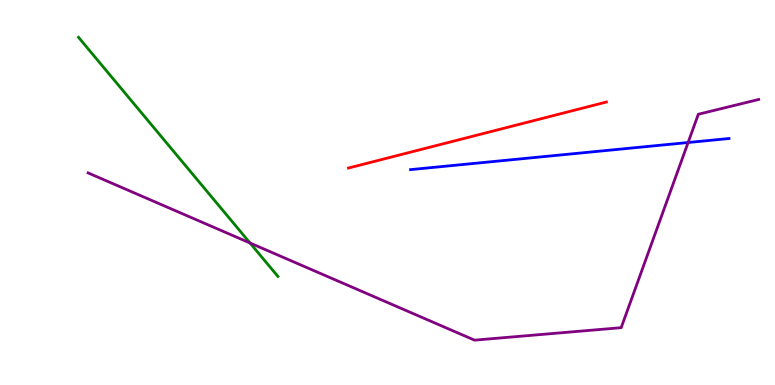[{'lines': ['blue', 'red'], 'intersections': []}, {'lines': ['green', 'red'], 'intersections': []}, {'lines': ['purple', 'red'], 'intersections': []}, {'lines': ['blue', 'green'], 'intersections': []}, {'lines': ['blue', 'purple'], 'intersections': [{'x': 8.88, 'y': 6.3}]}, {'lines': ['green', 'purple'], 'intersections': [{'x': 3.23, 'y': 3.69}]}]